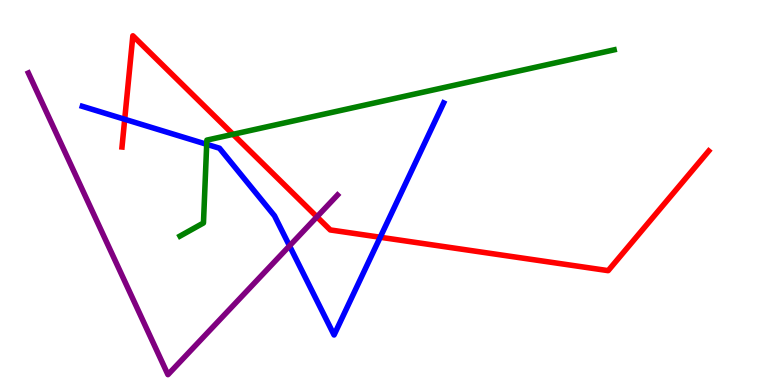[{'lines': ['blue', 'red'], 'intersections': [{'x': 1.61, 'y': 6.9}, {'x': 4.91, 'y': 3.84}]}, {'lines': ['green', 'red'], 'intersections': [{'x': 3.01, 'y': 6.51}]}, {'lines': ['purple', 'red'], 'intersections': [{'x': 4.09, 'y': 4.37}]}, {'lines': ['blue', 'green'], 'intersections': [{'x': 2.67, 'y': 6.25}]}, {'lines': ['blue', 'purple'], 'intersections': [{'x': 3.74, 'y': 3.61}]}, {'lines': ['green', 'purple'], 'intersections': []}]